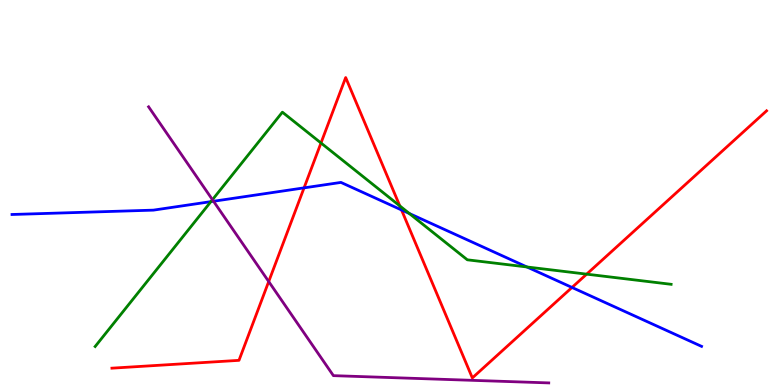[{'lines': ['blue', 'red'], 'intersections': [{'x': 3.92, 'y': 5.12}, {'x': 5.18, 'y': 4.55}, {'x': 7.38, 'y': 2.53}]}, {'lines': ['green', 'red'], 'intersections': [{'x': 4.14, 'y': 6.29}, {'x': 5.16, 'y': 4.65}, {'x': 7.57, 'y': 2.88}]}, {'lines': ['purple', 'red'], 'intersections': [{'x': 3.47, 'y': 2.69}]}, {'lines': ['blue', 'green'], 'intersections': [{'x': 2.72, 'y': 4.76}, {'x': 5.28, 'y': 4.45}, {'x': 6.8, 'y': 3.07}]}, {'lines': ['blue', 'purple'], 'intersections': [{'x': 2.76, 'y': 4.77}]}, {'lines': ['green', 'purple'], 'intersections': [{'x': 2.74, 'y': 4.81}]}]